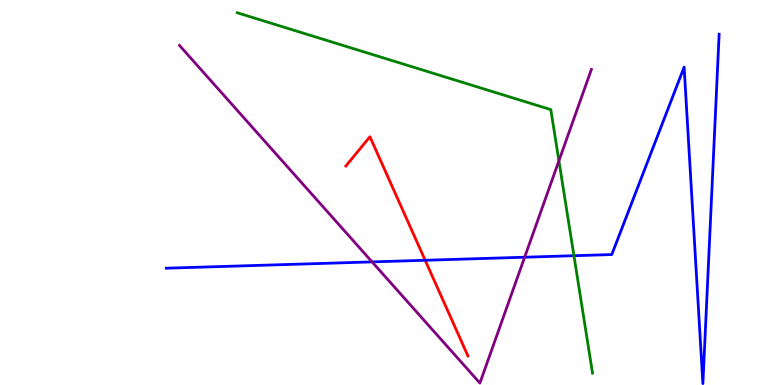[{'lines': ['blue', 'red'], 'intersections': [{'x': 5.49, 'y': 3.24}]}, {'lines': ['green', 'red'], 'intersections': []}, {'lines': ['purple', 'red'], 'intersections': []}, {'lines': ['blue', 'green'], 'intersections': [{'x': 7.41, 'y': 3.36}]}, {'lines': ['blue', 'purple'], 'intersections': [{'x': 4.8, 'y': 3.2}, {'x': 6.77, 'y': 3.32}]}, {'lines': ['green', 'purple'], 'intersections': [{'x': 7.21, 'y': 5.82}]}]